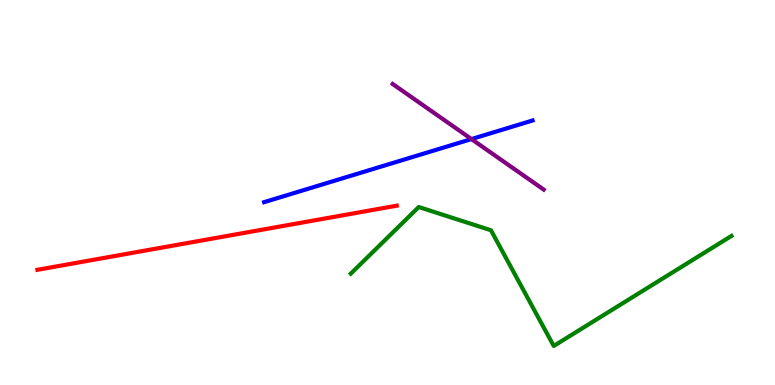[{'lines': ['blue', 'red'], 'intersections': []}, {'lines': ['green', 'red'], 'intersections': []}, {'lines': ['purple', 'red'], 'intersections': []}, {'lines': ['blue', 'green'], 'intersections': []}, {'lines': ['blue', 'purple'], 'intersections': [{'x': 6.08, 'y': 6.39}]}, {'lines': ['green', 'purple'], 'intersections': []}]